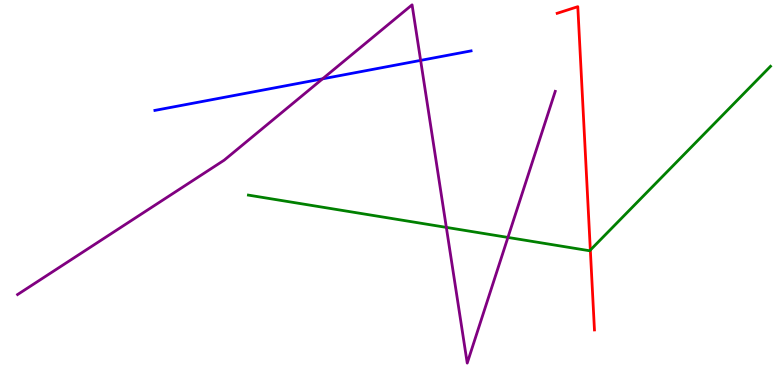[{'lines': ['blue', 'red'], 'intersections': []}, {'lines': ['green', 'red'], 'intersections': [{'x': 7.62, 'y': 3.51}]}, {'lines': ['purple', 'red'], 'intersections': []}, {'lines': ['blue', 'green'], 'intersections': []}, {'lines': ['blue', 'purple'], 'intersections': [{'x': 4.16, 'y': 7.95}, {'x': 5.43, 'y': 8.43}]}, {'lines': ['green', 'purple'], 'intersections': [{'x': 5.76, 'y': 4.09}, {'x': 6.55, 'y': 3.83}]}]